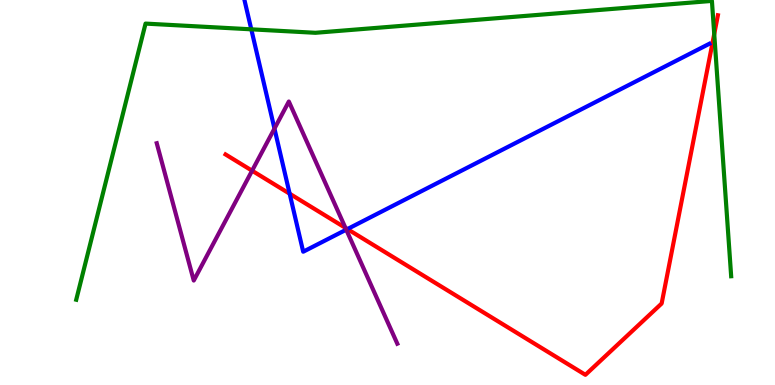[{'lines': ['blue', 'red'], 'intersections': [{'x': 3.74, 'y': 4.97}, {'x': 4.48, 'y': 4.05}]}, {'lines': ['green', 'red'], 'intersections': [{'x': 9.22, 'y': 9.12}]}, {'lines': ['purple', 'red'], 'intersections': [{'x': 3.25, 'y': 5.57}, {'x': 4.46, 'y': 4.08}]}, {'lines': ['blue', 'green'], 'intersections': [{'x': 3.24, 'y': 9.24}]}, {'lines': ['blue', 'purple'], 'intersections': [{'x': 3.54, 'y': 6.66}, {'x': 4.47, 'y': 4.03}]}, {'lines': ['green', 'purple'], 'intersections': []}]